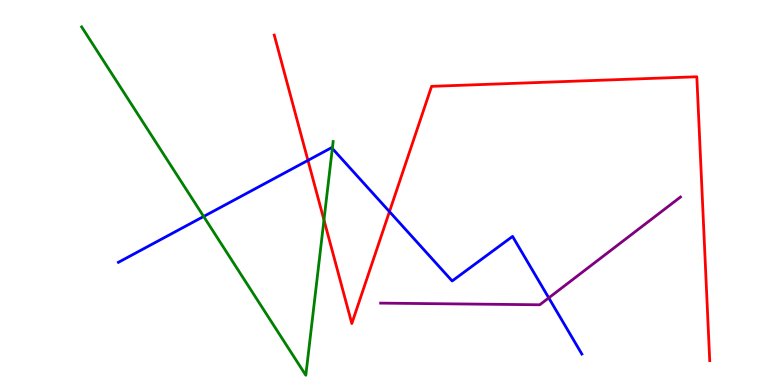[{'lines': ['blue', 'red'], 'intersections': [{'x': 3.97, 'y': 5.83}, {'x': 5.03, 'y': 4.5}]}, {'lines': ['green', 'red'], 'intersections': [{'x': 4.18, 'y': 4.29}]}, {'lines': ['purple', 'red'], 'intersections': []}, {'lines': ['blue', 'green'], 'intersections': [{'x': 2.63, 'y': 4.38}, {'x': 4.29, 'y': 6.14}]}, {'lines': ['blue', 'purple'], 'intersections': [{'x': 7.08, 'y': 2.26}]}, {'lines': ['green', 'purple'], 'intersections': []}]